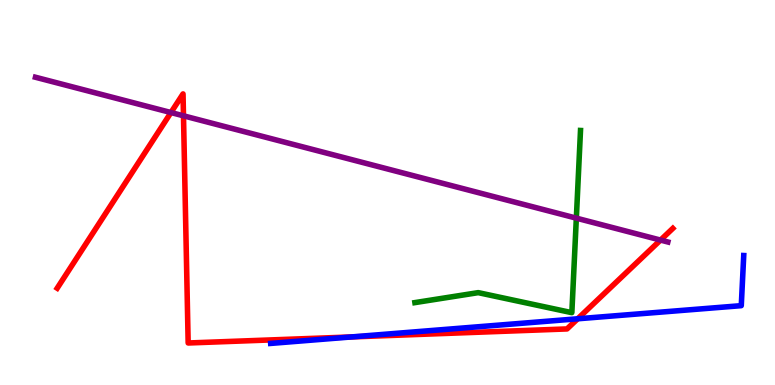[{'lines': ['blue', 'red'], 'intersections': [{'x': 4.54, 'y': 1.25}, {'x': 7.45, 'y': 1.72}]}, {'lines': ['green', 'red'], 'intersections': []}, {'lines': ['purple', 'red'], 'intersections': [{'x': 2.21, 'y': 7.08}, {'x': 2.37, 'y': 6.99}, {'x': 8.52, 'y': 3.76}]}, {'lines': ['blue', 'green'], 'intersections': []}, {'lines': ['blue', 'purple'], 'intersections': []}, {'lines': ['green', 'purple'], 'intersections': [{'x': 7.44, 'y': 4.33}]}]